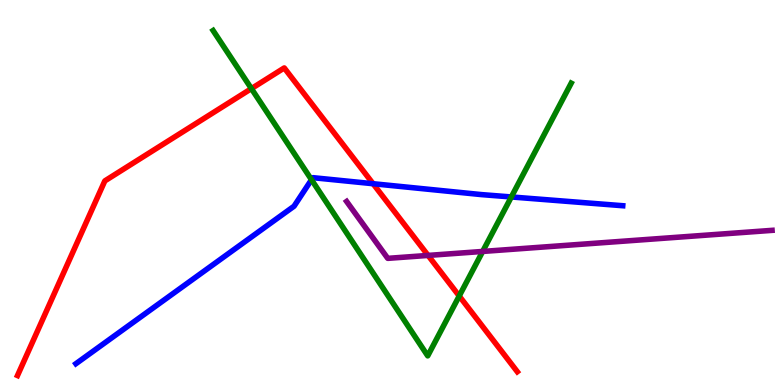[{'lines': ['blue', 'red'], 'intersections': [{'x': 4.81, 'y': 5.23}]}, {'lines': ['green', 'red'], 'intersections': [{'x': 3.24, 'y': 7.7}, {'x': 5.93, 'y': 2.31}]}, {'lines': ['purple', 'red'], 'intersections': [{'x': 5.52, 'y': 3.37}]}, {'lines': ['blue', 'green'], 'intersections': [{'x': 4.02, 'y': 5.33}, {'x': 6.6, 'y': 4.88}]}, {'lines': ['blue', 'purple'], 'intersections': []}, {'lines': ['green', 'purple'], 'intersections': [{'x': 6.23, 'y': 3.47}]}]